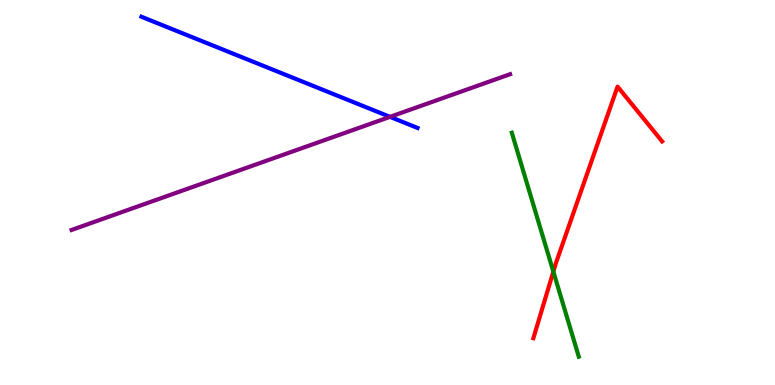[{'lines': ['blue', 'red'], 'intersections': []}, {'lines': ['green', 'red'], 'intersections': [{'x': 7.14, 'y': 2.94}]}, {'lines': ['purple', 'red'], 'intersections': []}, {'lines': ['blue', 'green'], 'intersections': []}, {'lines': ['blue', 'purple'], 'intersections': [{'x': 5.03, 'y': 6.96}]}, {'lines': ['green', 'purple'], 'intersections': []}]